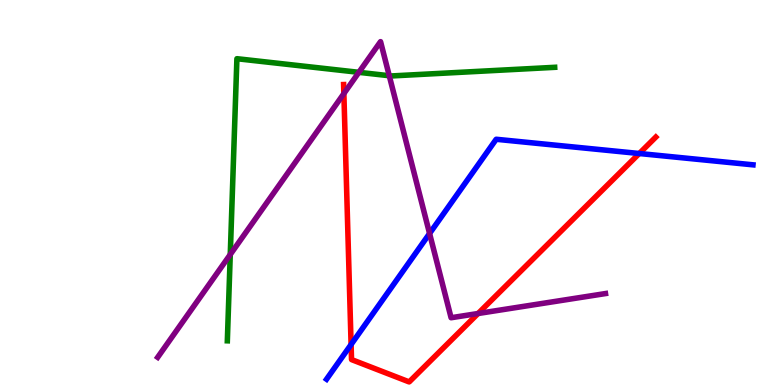[{'lines': ['blue', 'red'], 'intersections': [{'x': 4.53, 'y': 1.05}, {'x': 8.25, 'y': 6.01}]}, {'lines': ['green', 'red'], 'intersections': []}, {'lines': ['purple', 'red'], 'intersections': [{'x': 4.44, 'y': 7.57}, {'x': 6.17, 'y': 1.86}]}, {'lines': ['blue', 'green'], 'intersections': []}, {'lines': ['blue', 'purple'], 'intersections': [{'x': 5.54, 'y': 3.94}]}, {'lines': ['green', 'purple'], 'intersections': [{'x': 2.97, 'y': 3.39}, {'x': 4.63, 'y': 8.12}, {'x': 5.02, 'y': 8.03}]}]